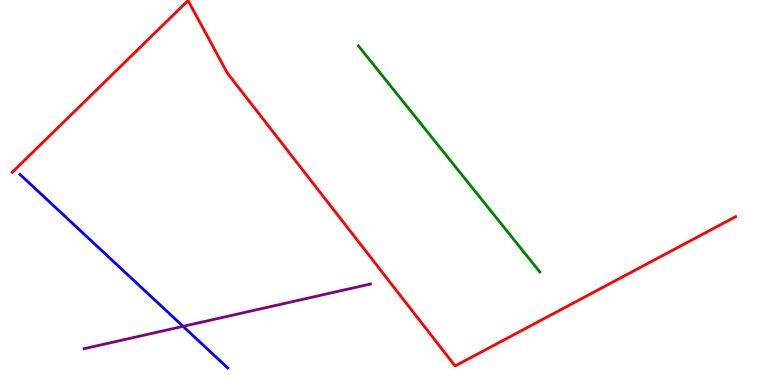[{'lines': ['blue', 'red'], 'intersections': []}, {'lines': ['green', 'red'], 'intersections': []}, {'lines': ['purple', 'red'], 'intersections': []}, {'lines': ['blue', 'green'], 'intersections': []}, {'lines': ['blue', 'purple'], 'intersections': [{'x': 2.36, 'y': 1.52}]}, {'lines': ['green', 'purple'], 'intersections': []}]